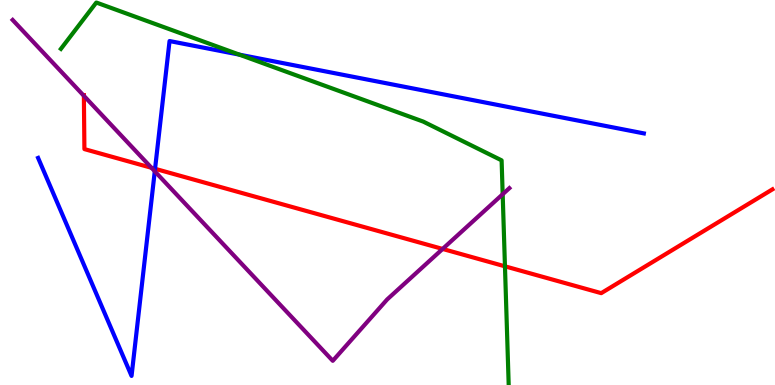[{'lines': ['blue', 'red'], 'intersections': [{'x': 2.0, 'y': 5.62}]}, {'lines': ['green', 'red'], 'intersections': [{'x': 6.52, 'y': 3.08}]}, {'lines': ['purple', 'red'], 'intersections': [{'x': 1.08, 'y': 7.51}, {'x': 1.95, 'y': 5.64}, {'x': 5.71, 'y': 3.53}]}, {'lines': ['blue', 'green'], 'intersections': [{'x': 3.09, 'y': 8.58}]}, {'lines': ['blue', 'purple'], 'intersections': [{'x': 2.0, 'y': 5.55}]}, {'lines': ['green', 'purple'], 'intersections': [{'x': 6.49, 'y': 4.95}]}]